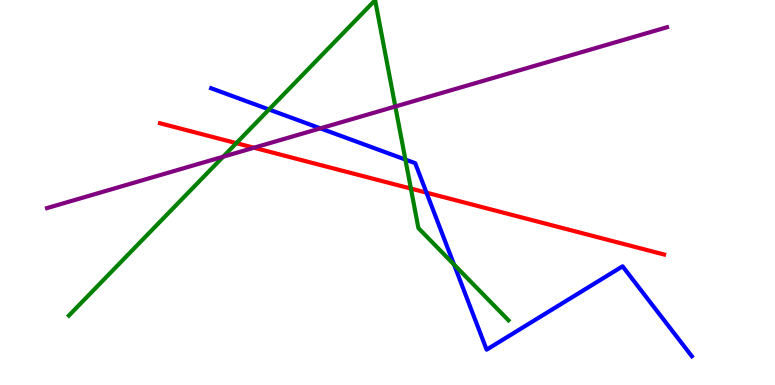[{'lines': ['blue', 'red'], 'intersections': [{'x': 5.5, 'y': 5.0}]}, {'lines': ['green', 'red'], 'intersections': [{'x': 3.05, 'y': 6.28}, {'x': 5.3, 'y': 5.1}]}, {'lines': ['purple', 'red'], 'intersections': [{'x': 3.28, 'y': 6.16}]}, {'lines': ['blue', 'green'], 'intersections': [{'x': 3.47, 'y': 7.16}, {'x': 5.23, 'y': 5.86}, {'x': 5.86, 'y': 3.13}]}, {'lines': ['blue', 'purple'], 'intersections': [{'x': 4.13, 'y': 6.67}]}, {'lines': ['green', 'purple'], 'intersections': [{'x': 2.88, 'y': 5.93}, {'x': 5.1, 'y': 7.23}]}]